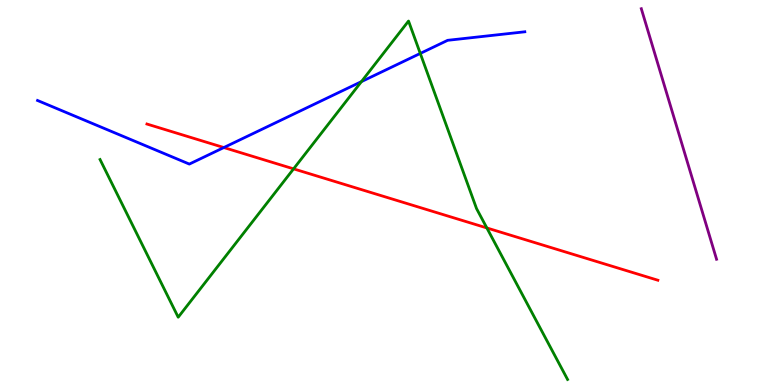[{'lines': ['blue', 'red'], 'intersections': [{'x': 2.89, 'y': 6.17}]}, {'lines': ['green', 'red'], 'intersections': [{'x': 3.79, 'y': 5.61}, {'x': 6.28, 'y': 4.08}]}, {'lines': ['purple', 'red'], 'intersections': []}, {'lines': ['blue', 'green'], 'intersections': [{'x': 4.66, 'y': 7.88}, {'x': 5.42, 'y': 8.61}]}, {'lines': ['blue', 'purple'], 'intersections': []}, {'lines': ['green', 'purple'], 'intersections': []}]